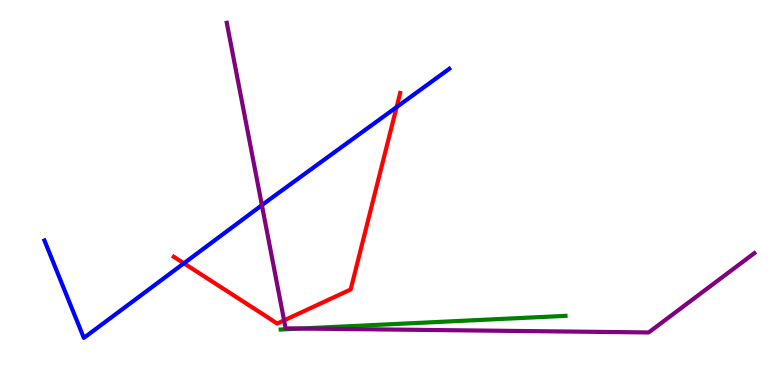[{'lines': ['blue', 'red'], 'intersections': [{'x': 2.37, 'y': 3.16}, {'x': 5.12, 'y': 7.22}]}, {'lines': ['green', 'red'], 'intersections': []}, {'lines': ['purple', 'red'], 'intersections': [{'x': 3.67, 'y': 1.68}]}, {'lines': ['blue', 'green'], 'intersections': []}, {'lines': ['blue', 'purple'], 'intersections': [{'x': 3.38, 'y': 4.67}]}, {'lines': ['green', 'purple'], 'intersections': [{'x': 3.88, 'y': 1.47}]}]